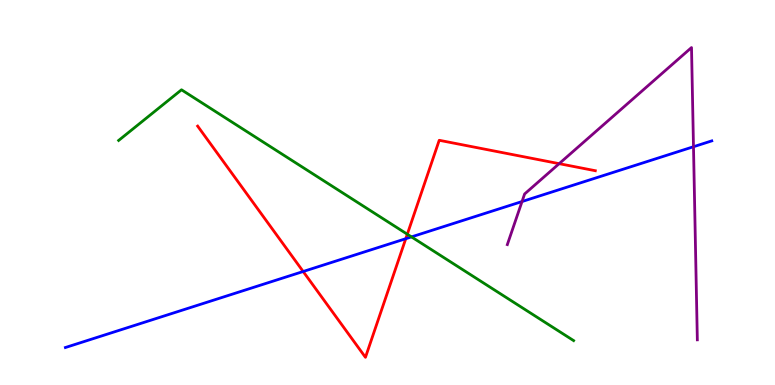[{'lines': ['blue', 'red'], 'intersections': [{'x': 3.91, 'y': 2.95}, {'x': 5.24, 'y': 3.8}]}, {'lines': ['green', 'red'], 'intersections': [{'x': 5.26, 'y': 3.92}]}, {'lines': ['purple', 'red'], 'intersections': [{'x': 7.21, 'y': 5.75}]}, {'lines': ['blue', 'green'], 'intersections': [{'x': 5.31, 'y': 3.85}]}, {'lines': ['blue', 'purple'], 'intersections': [{'x': 6.74, 'y': 4.77}, {'x': 8.95, 'y': 6.19}]}, {'lines': ['green', 'purple'], 'intersections': []}]